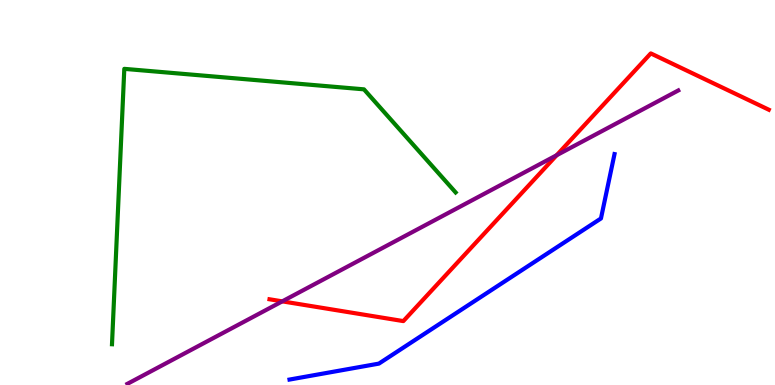[{'lines': ['blue', 'red'], 'intersections': []}, {'lines': ['green', 'red'], 'intersections': []}, {'lines': ['purple', 'red'], 'intersections': [{'x': 3.64, 'y': 2.17}, {'x': 7.18, 'y': 5.97}]}, {'lines': ['blue', 'green'], 'intersections': []}, {'lines': ['blue', 'purple'], 'intersections': []}, {'lines': ['green', 'purple'], 'intersections': []}]